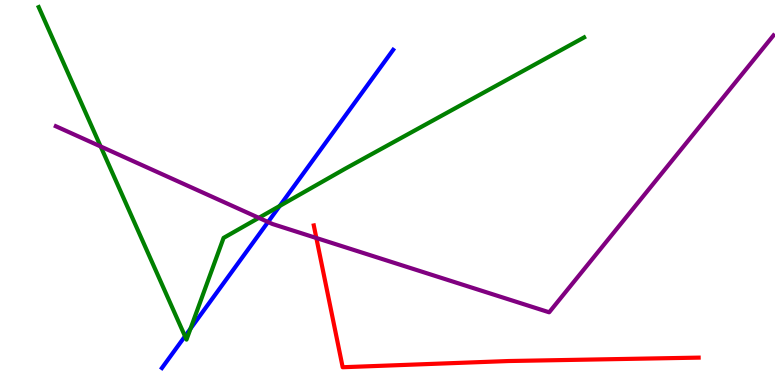[{'lines': ['blue', 'red'], 'intersections': []}, {'lines': ['green', 'red'], 'intersections': []}, {'lines': ['purple', 'red'], 'intersections': [{'x': 4.08, 'y': 3.82}]}, {'lines': ['blue', 'green'], 'intersections': [{'x': 2.39, 'y': 1.27}, {'x': 2.46, 'y': 1.46}, {'x': 3.61, 'y': 4.65}]}, {'lines': ['blue', 'purple'], 'intersections': [{'x': 3.46, 'y': 4.23}]}, {'lines': ['green', 'purple'], 'intersections': [{'x': 1.3, 'y': 6.2}, {'x': 3.34, 'y': 4.34}]}]